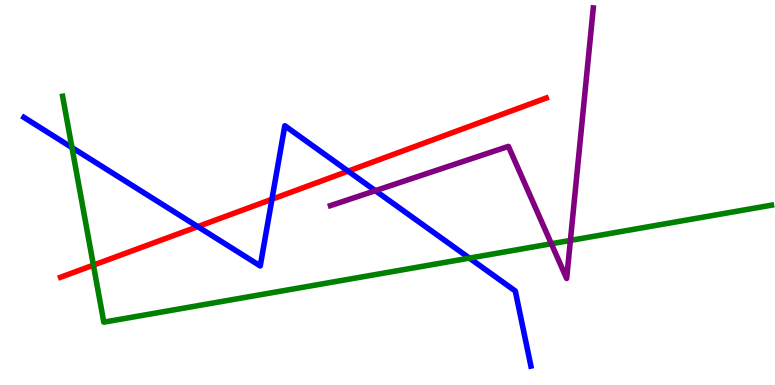[{'lines': ['blue', 'red'], 'intersections': [{'x': 2.55, 'y': 4.11}, {'x': 3.51, 'y': 4.82}, {'x': 4.49, 'y': 5.55}]}, {'lines': ['green', 'red'], 'intersections': [{'x': 1.21, 'y': 3.11}]}, {'lines': ['purple', 'red'], 'intersections': []}, {'lines': ['blue', 'green'], 'intersections': [{'x': 0.929, 'y': 6.17}, {'x': 6.06, 'y': 3.3}]}, {'lines': ['blue', 'purple'], 'intersections': [{'x': 4.84, 'y': 5.05}]}, {'lines': ['green', 'purple'], 'intersections': [{'x': 7.11, 'y': 3.67}, {'x': 7.36, 'y': 3.76}]}]